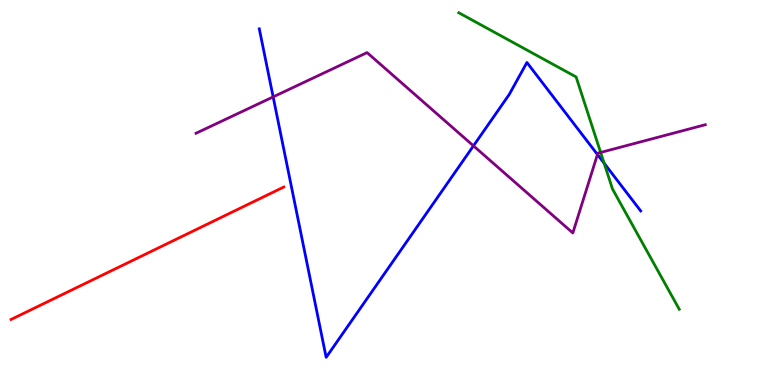[{'lines': ['blue', 'red'], 'intersections': []}, {'lines': ['green', 'red'], 'intersections': []}, {'lines': ['purple', 'red'], 'intersections': []}, {'lines': ['blue', 'green'], 'intersections': [{'x': 7.8, 'y': 5.76}]}, {'lines': ['blue', 'purple'], 'intersections': [{'x': 3.52, 'y': 7.48}, {'x': 6.11, 'y': 6.21}, {'x': 7.71, 'y': 5.99}]}, {'lines': ['green', 'purple'], 'intersections': [{'x': 7.75, 'y': 6.04}]}]